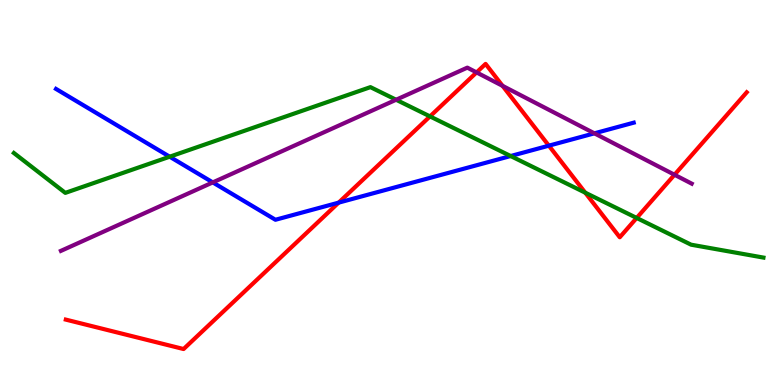[{'lines': ['blue', 'red'], 'intersections': [{'x': 4.37, 'y': 4.74}, {'x': 7.08, 'y': 6.22}]}, {'lines': ['green', 'red'], 'intersections': [{'x': 5.55, 'y': 6.98}, {'x': 7.55, 'y': 5.0}, {'x': 8.22, 'y': 4.34}]}, {'lines': ['purple', 'red'], 'intersections': [{'x': 6.15, 'y': 8.12}, {'x': 6.48, 'y': 7.77}, {'x': 8.7, 'y': 5.46}]}, {'lines': ['blue', 'green'], 'intersections': [{'x': 2.19, 'y': 5.93}, {'x': 6.59, 'y': 5.95}]}, {'lines': ['blue', 'purple'], 'intersections': [{'x': 2.75, 'y': 5.26}, {'x': 7.67, 'y': 6.54}]}, {'lines': ['green', 'purple'], 'intersections': [{'x': 5.11, 'y': 7.41}]}]